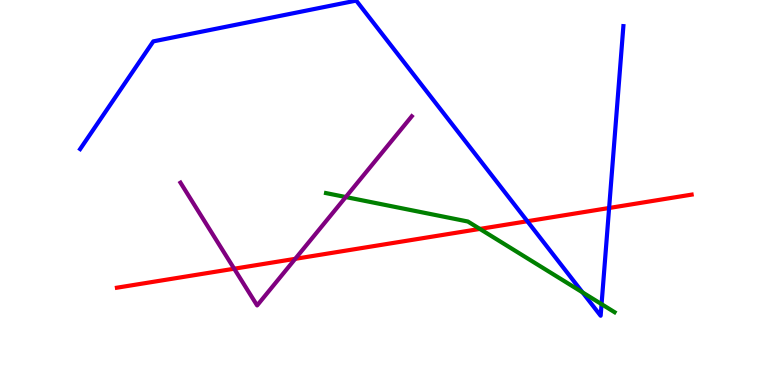[{'lines': ['blue', 'red'], 'intersections': [{'x': 6.8, 'y': 4.25}, {'x': 7.86, 'y': 4.6}]}, {'lines': ['green', 'red'], 'intersections': [{'x': 6.19, 'y': 4.05}]}, {'lines': ['purple', 'red'], 'intersections': [{'x': 3.02, 'y': 3.02}, {'x': 3.81, 'y': 3.28}]}, {'lines': ['blue', 'green'], 'intersections': [{'x': 7.52, 'y': 2.41}, {'x': 7.76, 'y': 2.1}]}, {'lines': ['blue', 'purple'], 'intersections': []}, {'lines': ['green', 'purple'], 'intersections': [{'x': 4.46, 'y': 4.88}]}]